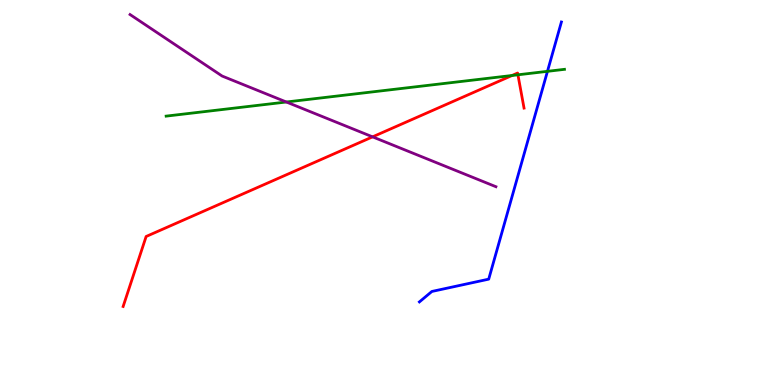[{'lines': ['blue', 'red'], 'intersections': []}, {'lines': ['green', 'red'], 'intersections': [{'x': 6.61, 'y': 8.04}, {'x': 6.68, 'y': 8.06}]}, {'lines': ['purple', 'red'], 'intersections': [{'x': 4.81, 'y': 6.45}]}, {'lines': ['blue', 'green'], 'intersections': [{'x': 7.06, 'y': 8.15}]}, {'lines': ['blue', 'purple'], 'intersections': []}, {'lines': ['green', 'purple'], 'intersections': [{'x': 3.69, 'y': 7.35}]}]